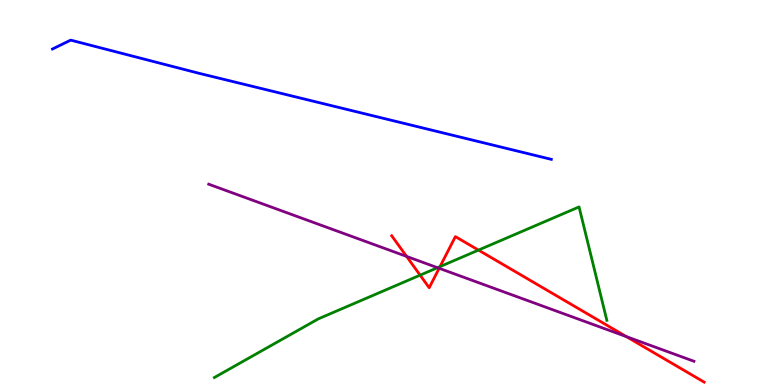[{'lines': ['blue', 'red'], 'intersections': []}, {'lines': ['green', 'red'], 'intersections': [{'x': 5.42, 'y': 2.85}, {'x': 5.68, 'y': 3.07}, {'x': 6.17, 'y': 3.5}]}, {'lines': ['purple', 'red'], 'intersections': [{'x': 5.25, 'y': 3.34}, {'x': 5.67, 'y': 3.03}, {'x': 8.08, 'y': 1.26}]}, {'lines': ['blue', 'green'], 'intersections': []}, {'lines': ['blue', 'purple'], 'intersections': []}, {'lines': ['green', 'purple'], 'intersections': [{'x': 5.65, 'y': 3.05}]}]